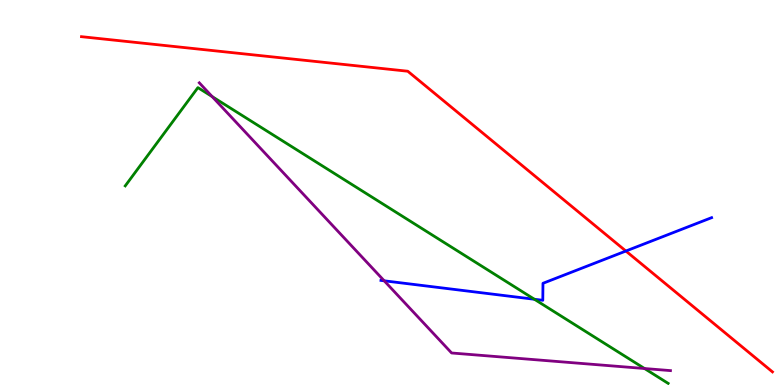[{'lines': ['blue', 'red'], 'intersections': [{'x': 8.08, 'y': 3.48}]}, {'lines': ['green', 'red'], 'intersections': []}, {'lines': ['purple', 'red'], 'intersections': []}, {'lines': ['blue', 'green'], 'intersections': [{'x': 6.9, 'y': 2.23}]}, {'lines': ['blue', 'purple'], 'intersections': [{'x': 4.96, 'y': 2.71}]}, {'lines': ['green', 'purple'], 'intersections': [{'x': 2.74, 'y': 7.49}, {'x': 8.32, 'y': 0.428}]}]